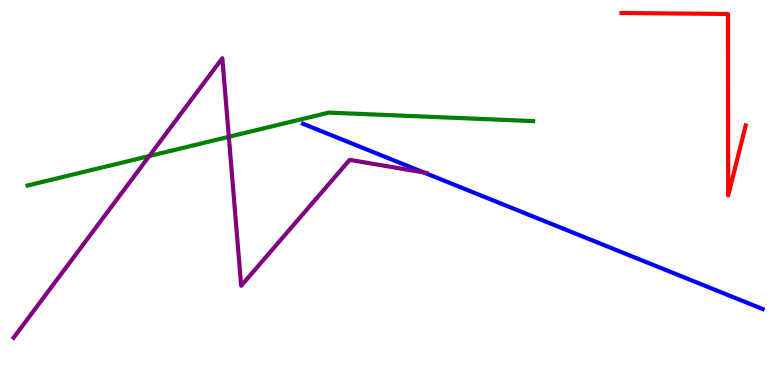[{'lines': ['blue', 'red'], 'intersections': []}, {'lines': ['green', 'red'], 'intersections': []}, {'lines': ['purple', 'red'], 'intersections': []}, {'lines': ['blue', 'green'], 'intersections': []}, {'lines': ['blue', 'purple'], 'intersections': [{'x': 5.47, 'y': 5.52}]}, {'lines': ['green', 'purple'], 'intersections': [{'x': 1.93, 'y': 5.95}, {'x': 2.95, 'y': 6.45}]}]